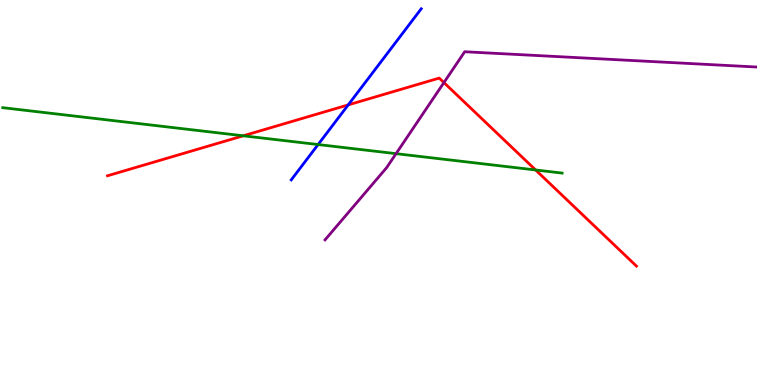[{'lines': ['blue', 'red'], 'intersections': [{'x': 4.49, 'y': 7.28}]}, {'lines': ['green', 'red'], 'intersections': [{'x': 3.14, 'y': 6.47}, {'x': 6.91, 'y': 5.58}]}, {'lines': ['purple', 'red'], 'intersections': [{'x': 5.73, 'y': 7.86}]}, {'lines': ['blue', 'green'], 'intersections': [{'x': 4.1, 'y': 6.25}]}, {'lines': ['blue', 'purple'], 'intersections': []}, {'lines': ['green', 'purple'], 'intersections': [{'x': 5.11, 'y': 6.01}]}]